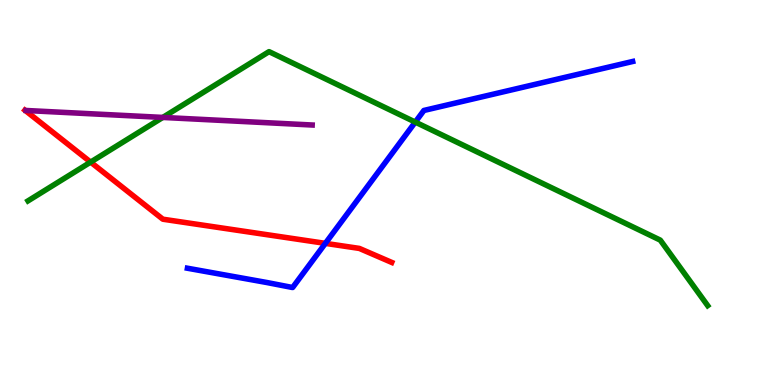[{'lines': ['blue', 'red'], 'intersections': [{'x': 4.2, 'y': 3.68}]}, {'lines': ['green', 'red'], 'intersections': [{'x': 1.17, 'y': 5.79}]}, {'lines': ['purple', 'red'], 'intersections': []}, {'lines': ['blue', 'green'], 'intersections': [{'x': 5.36, 'y': 6.83}]}, {'lines': ['blue', 'purple'], 'intersections': []}, {'lines': ['green', 'purple'], 'intersections': [{'x': 2.1, 'y': 6.95}]}]